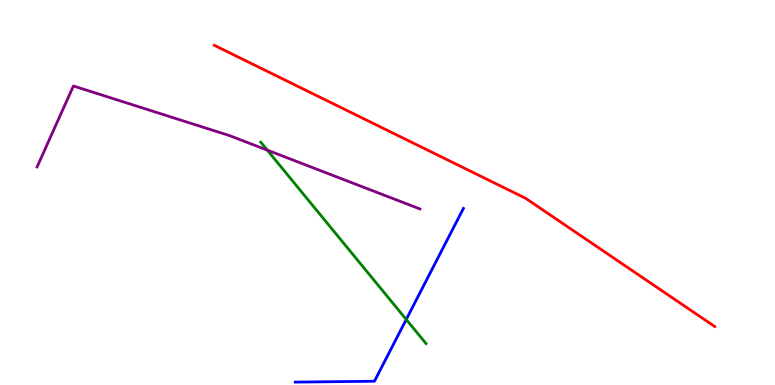[{'lines': ['blue', 'red'], 'intersections': []}, {'lines': ['green', 'red'], 'intersections': []}, {'lines': ['purple', 'red'], 'intersections': []}, {'lines': ['blue', 'green'], 'intersections': [{'x': 5.24, 'y': 1.7}]}, {'lines': ['blue', 'purple'], 'intersections': []}, {'lines': ['green', 'purple'], 'intersections': [{'x': 3.45, 'y': 6.1}]}]